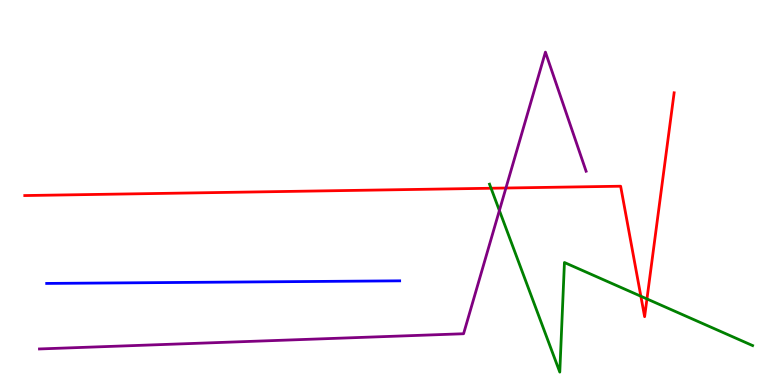[{'lines': ['blue', 'red'], 'intersections': []}, {'lines': ['green', 'red'], 'intersections': [{'x': 6.34, 'y': 5.11}, {'x': 8.27, 'y': 2.31}, {'x': 8.35, 'y': 2.24}]}, {'lines': ['purple', 'red'], 'intersections': [{'x': 6.53, 'y': 5.12}]}, {'lines': ['blue', 'green'], 'intersections': []}, {'lines': ['blue', 'purple'], 'intersections': []}, {'lines': ['green', 'purple'], 'intersections': [{'x': 6.44, 'y': 4.53}]}]